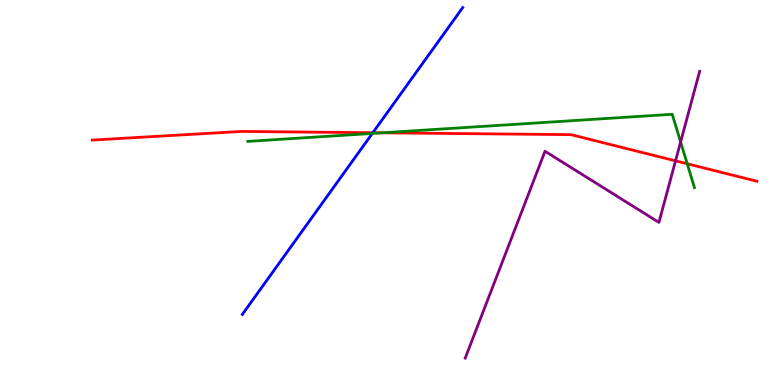[{'lines': ['blue', 'red'], 'intersections': [{'x': 4.81, 'y': 6.55}]}, {'lines': ['green', 'red'], 'intersections': [{'x': 4.93, 'y': 6.55}, {'x': 8.87, 'y': 5.75}]}, {'lines': ['purple', 'red'], 'intersections': [{'x': 8.72, 'y': 5.82}]}, {'lines': ['blue', 'green'], 'intersections': [{'x': 4.8, 'y': 6.53}]}, {'lines': ['blue', 'purple'], 'intersections': []}, {'lines': ['green', 'purple'], 'intersections': [{'x': 8.78, 'y': 6.31}]}]